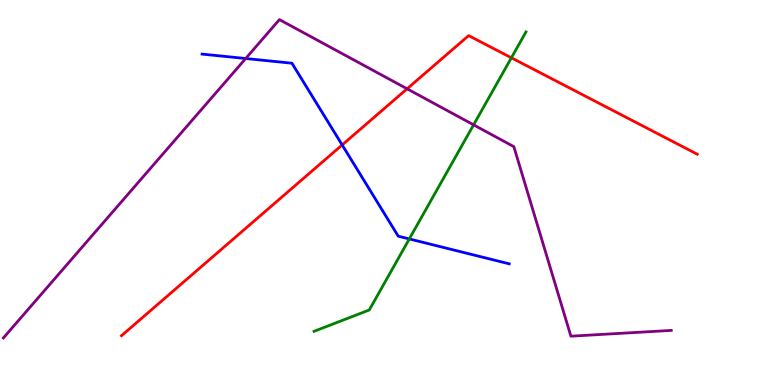[{'lines': ['blue', 'red'], 'intersections': [{'x': 4.42, 'y': 6.24}]}, {'lines': ['green', 'red'], 'intersections': [{'x': 6.6, 'y': 8.5}]}, {'lines': ['purple', 'red'], 'intersections': [{'x': 5.25, 'y': 7.69}]}, {'lines': ['blue', 'green'], 'intersections': [{'x': 5.28, 'y': 3.79}]}, {'lines': ['blue', 'purple'], 'intersections': [{'x': 3.17, 'y': 8.48}]}, {'lines': ['green', 'purple'], 'intersections': [{'x': 6.11, 'y': 6.76}]}]